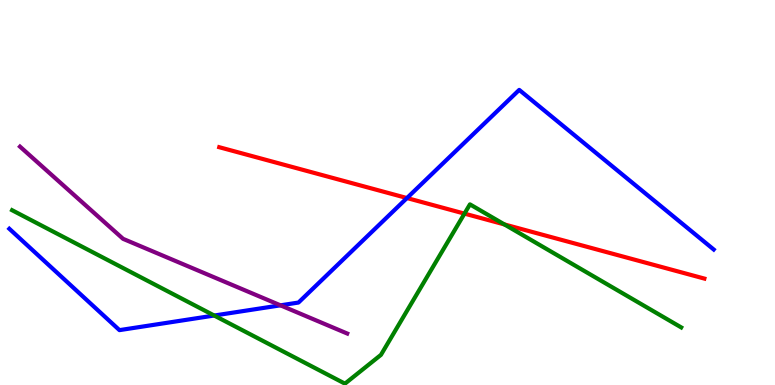[{'lines': ['blue', 'red'], 'intersections': [{'x': 5.25, 'y': 4.86}]}, {'lines': ['green', 'red'], 'intersections': [{'x': 5.99, 'y': 4.45}, {'x': 6.51, 'y': 4.17}]}, {'lines': ['purple', 'red'], 'intersections': []}, {'lines': ['blue', 'green'], 'intersections': [{'x': 2.76, 'y': 1.8}]}, {'lines': ['blue', 'purple'], 'intersections': [{'x': 3.62, 'y': 2.07}]}, {'lines': ['green', 'purple'], 'intersections': []}]